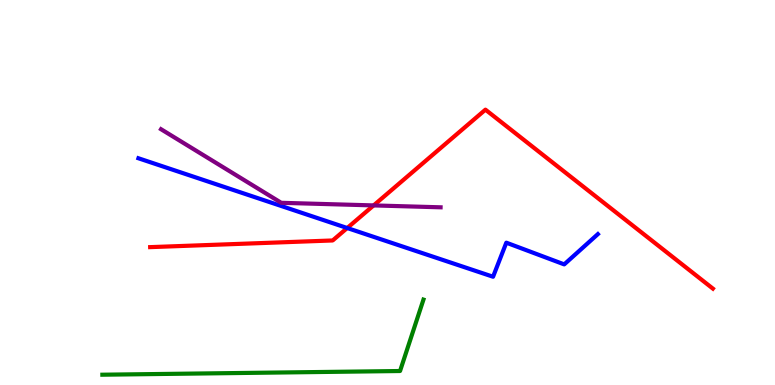[{'lines': ['blue', 'red'], 'intersections': [{'x': 4.48, 'y': 4.08}]}, {'lines': ['green', 'red'], 'intersections': []}, {'lines': ['purple', 'red'], 'intersections': [{'x': 4.82, 'y': 4.66}]}, {'lines': ['blue', 'green'], 'intersections': []}, {'lines': ['blue', 'purple'], 'intersections': []}, {'lines': ['green', 'purple'], 'intersections': []}]